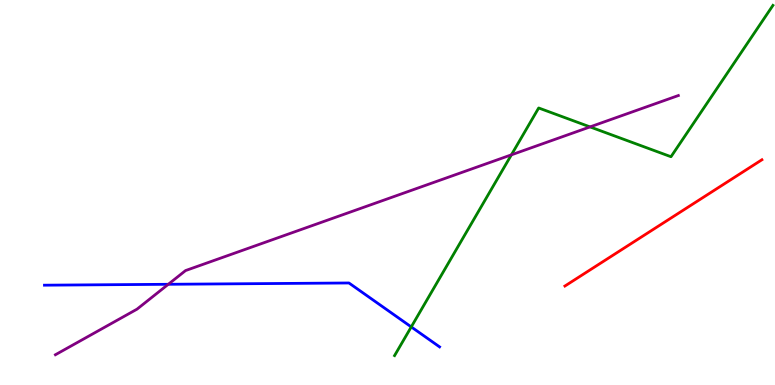[{'lines': ['blue', 'red'], 'intersections': []}, {'lines': ['green', 'red'], 'intersections': []}, {'lines': ['purple', 'red'], 'intersections': []}, {'lines': ['blue', 'green'], 'intersections': [{'x': 5.31, 'y': 1.51}]}, {'lines': ['blue', 'purple'], 'intersections': [{'x': 2.17, 'y': 2.62}]}, {'lines': ['green', 'purple'], 'intersections': [{'x': 6.6, 'y': 5.98}, {'x': 7.61, 'y': 6.7}]}]